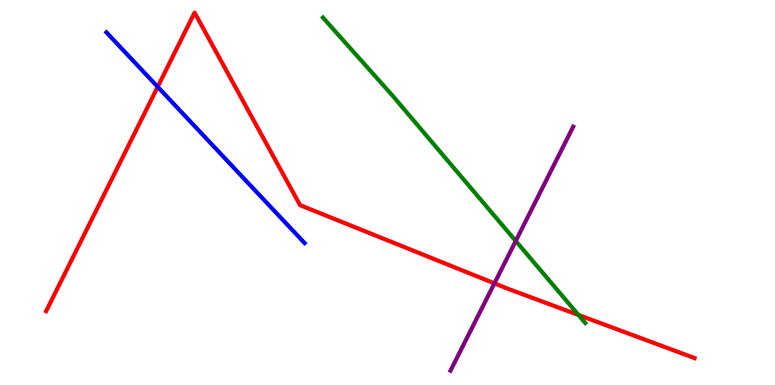[{'lines': ['blue', 'red'], 'intersections': [{'x': 2.03, 'y': 7.74}]}, {'lines': ['green', 'red'], 'intersections': [{'x': 7.46, 'y': 1.82}]}, {'lines': ['purple', 'red'], 'intersections': [{'x': 6.38, 'y': 2.64}]}, {'lines': ['blue', 'green'], 'intersections': []}, {'lines': ['blue', 'purple'], 'intersections': []}, {'lines': ['green', 'purple'], 'intersections': [{'x': 6.65, 'y': 3.74}]}]